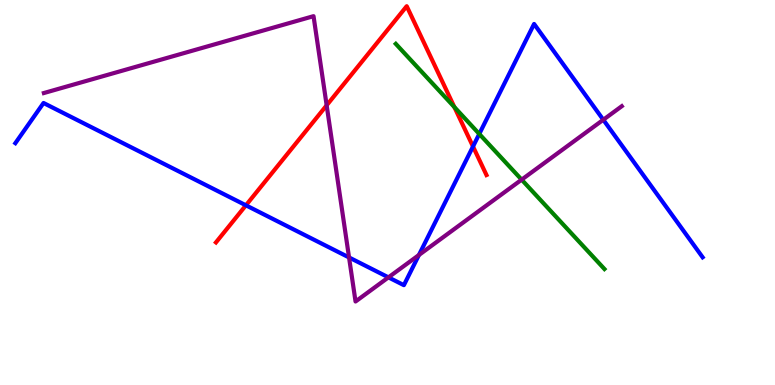[{'lines': ['blue', 'red'], 'intersections': [{'x': 3.17, 'y': 4.67}, {'x': 6.1, 'y': 6.19}]}, {'lines': ['green', 'red'], 'intersections': [{'x': 5.86, 'y': 7.22}]}, {'lines': ['purple', 'red'], 'intersections': [{'x': 4.21, 'y': 7.26}]}, {'lines': ['blue', 'green'], 'intersections': [{'x': 6.18, 'y': 6.52}]}, {'lines': ['blue', 'purple'], 'intersections': [{'x': 4.5, 'y': 3.31}, {'x': 5.01, 'y': 2.8}, {'x': 5.41, 'y': 3.38}, {'x': 7.78, 'y': 6.89}]}, {'lines': ['green', 'purple'], 'intersections': [{'x': 6.73, 'y': 5.33}]}]